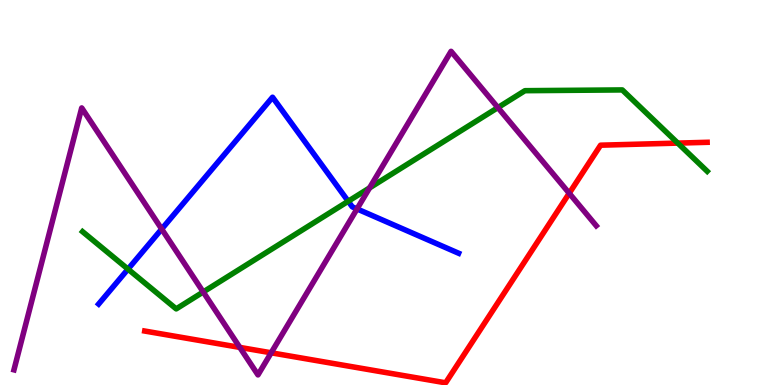[{'lines': ['blue', 'red'], 'intersections': []}, {'lines': ['green', 'red'], 'intersections': [{'x': 8.75, 'y': 6.28}]}, {'lines': ['purple', 'red'], 'intersections': [{'x': 3.09, 'y': 0.977}, {'x': 3.5, 'y': 0.836}, {'x': 7.34, 'y': 4.98}]}, {'lines': ['blue', 'green'], 'intersections': [{'x': 1.65, 'y': 3.01}, {'x': 4.49, 'y': 4.77}]}, {'lines': ['blue', 'purple'], 'intersections': [{'x': 2.09, 'y': 4.05}, {'x': 4.61, 'y': 4.57}]}, {'lines': ['green', 'purple'], 'intersections': [{'x': 2.62, 'y': 2.42}, {'x': 4.77, 'y': 5.12}, {'x': 6.42, 'y': 7.21}]}]